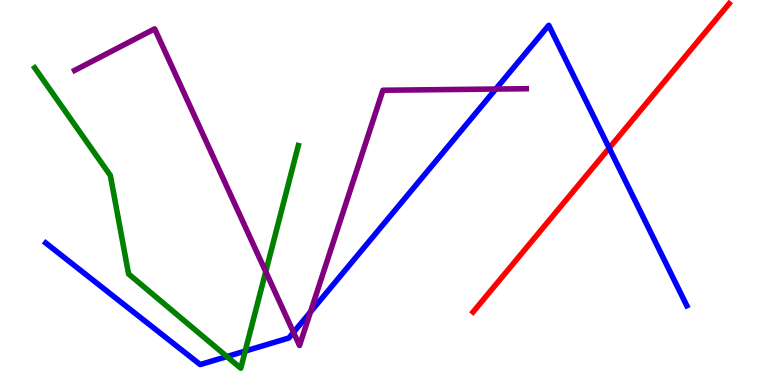[{'lines': ['blue', 'red'], 'intersections': [{'x': 7.86, 'y': 6.15}]}, {'lines': ['green', 'red'], 'intersections': []}, {'lines': ['purple', 'red'], 'intersections': []}, {'lines': ['blue', 'green'], 'intersections': [{'x': 2.93, 'y': 0.739}, {'x': 3.16, 'y': 0.881}]}, {'lines': ['blue', 'purple'], 'intersections': [{'x': 3.79, 'y': 1.37}, {'x': 4.01, 'y': 1.9}, {'x': 6.4, 'y': 7.69}]}, {'lines': ['green', 'purple'], 'intersections': [{'x': 3.43, 'y': 2.94}]}]